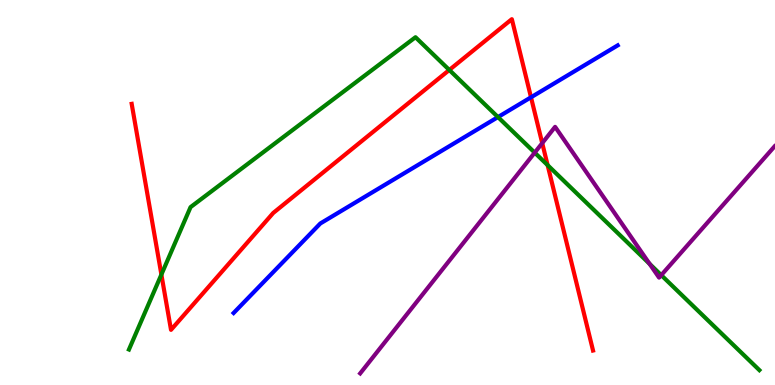[{'lines': ['blue', 'red'], 'intersections': [{'x': 6.85, 'y': 7.47}]}, {'lines': ['green', 'red'], 'intersections': [{'x': 2.08, 'y': 2.87}, {'x': 5.8, 'y': 8.18}, {'x': 7.07, 'y': 5.71}]}, {'lines': ['purple', 'red'], 'intersections': [{'x': 7.0, 'y': 6.28}]}, {'lines': ['blue', 'green'], 'intersections': [{'x': 6.43, 'y': 6.96}]}, {'lines': ['blue', 'purple'], 'intersections': []}, {'lines': ['green', 'purple'], 'intersections': [{'x': 6.9, 'y': 6.04}, {'x': 8.38, 'y': 3.15}, {'x': 8.53, 'y': 2.85}]}]